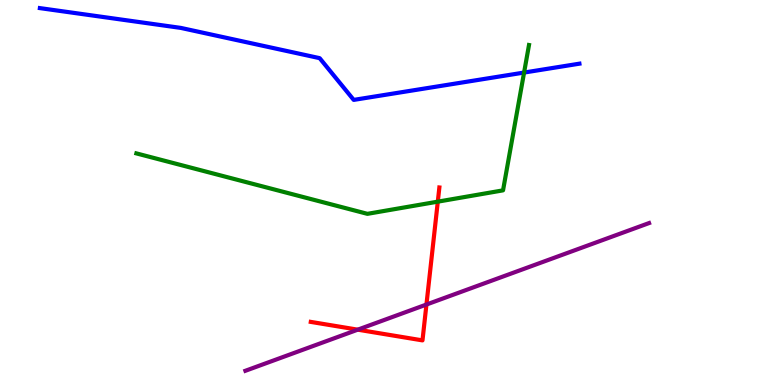[{'lines': ['blue', 'red'], 'intersections': []}, {'lines': ['green', 'red'], 'intersections': [{'x': 5.65, 'y': 4.76}]}, {'lines': ['purple', 'red'], 'intersections': [{'x': 4.62, 'y': 1.44}, {'x': 5.5, 'y': 2.09}]}, {'lines': ['blue', 'green'], 'intersections': [{'x': 6.76, 'y': 8.12}]}, {'lines': ['blue', 'purple'], 'intersections': []}, {'lines': ['green', 'purple'], 'intersections': []}]